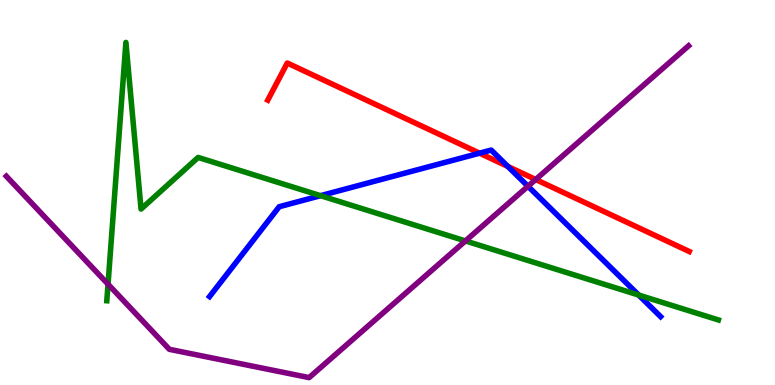[{'lines': ['blue', 'red'], 'intersections': [{'x': 6.19, 'y': 6.02}, {'x': 6.55, 'y': 5.68}]}, {'lines': ['green', 'red'], 'intersections': []}, {'lines': ['purple', 'red'], 'intersections': [{'x': 6.91, 'y': 5.34}]}, {'lines': ['blue', 'green'], 'intersections': [{'x': 4.14, 'y': 4.92}, {'x': 8.24, 'y': 2.34}]}, {'lines': ['blue', 'purple'], 'intersections': [{'x': 6.81, 'y': 5.16}]}, {'lines': ['green', 'purple'], 'intersections': [{'x': 1.39, 'y': 2.62}, {'x': 6.01, 'y': 3.74}]}]